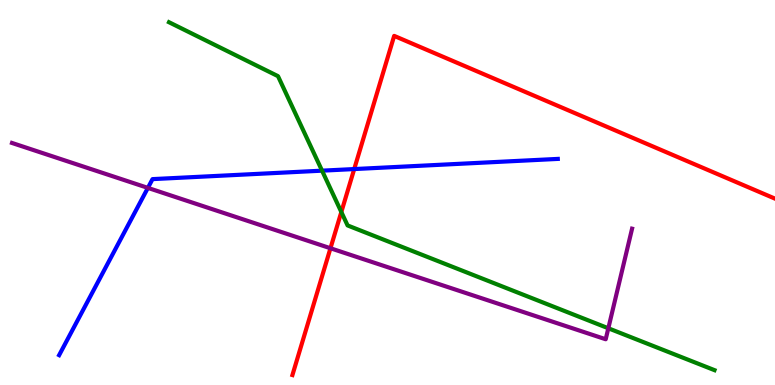[{'lines': ['blue', 'red'], 'intersections': [{'x': 4.57, 'y': 5.61}]}, {'lines': ['green', 'red'], 'intersections': [{'x': 4.4, 'y': 4.49}]}, {'lines': ['purple', 'red'], 'intersections': [{'x': 4.26, 'y': 3.55}]}, {'lines': ['blue', 'green'], 'intersections': [{'x': 4.16, 'y': 5.57}]}, {'lines': ['blue', 'purple'], 'intersections': [{'x': 1.91, 'y': 5.12}]}, {'lines': ['green', 'purple'], 'intersections': [{'x': 7.85, 'y': 1.47}]}]